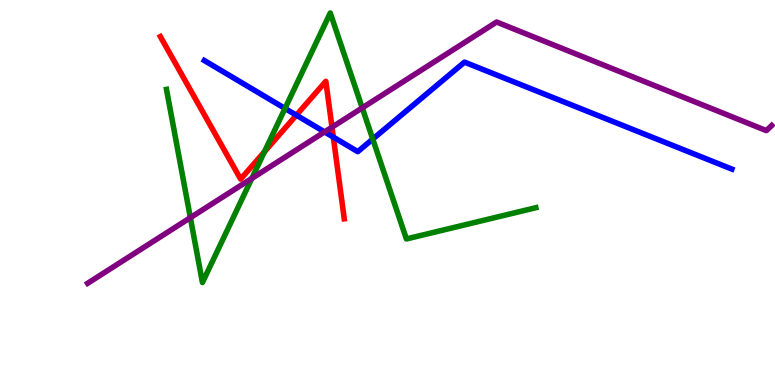[{'lines': ['blue', 'red'], 'intersections': [{'x': 3.82, 'y': 7.01}, {'x': 4.3, 'y': 6.44}]}, {'lines': ['green', 'red'], 'intersections': [{'x': 3.41, 'y': 6.06}]}, {'lines': ['purple', 'red'], 'intersections': [{'x': 4.28, 'y': 6.7}]}, {'lines': ['blue', 'green'], 'intersections': [{'x': 3.68, 'y': 7.18}, {'x': 4.81, 'y': 6.39}]}, {'lines': ['blue', 'purple'], 'intersections': [{'x': 4.19, 'y': 6.57}]}, {'lines': ['green', 'purple'], 'intersections': [{'x': 2.46, 'y': 4.35}, {'x': 3.25, 'y': 5.37}, {'x': 4.67, 'y': 7.2}]}]